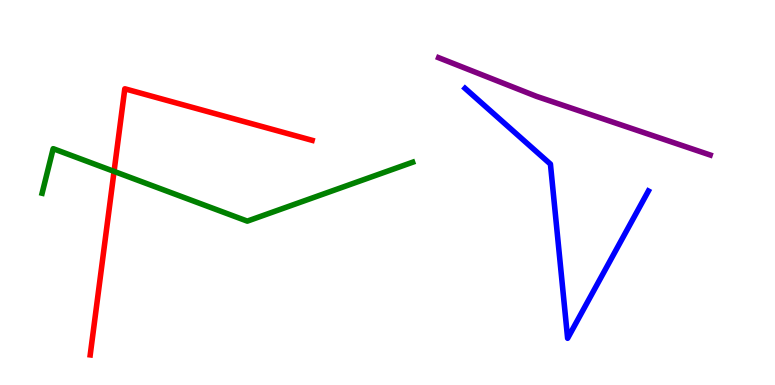[{'lines': ['blue', 'red'], 'intersections': []}, {'lines': ['green', 'red'], 'intersections': [{'x': 1.47, 'y': 5.55}]}, {'lines': ['purple', 'red'], 'intersections': []}, {'lines': ['blue', 'green'], 'intersections': []}, {'lines': ['blue', 'purple'], 'intersections': []}, {'lines': ['green', 'purple'], 'intersections': []}]